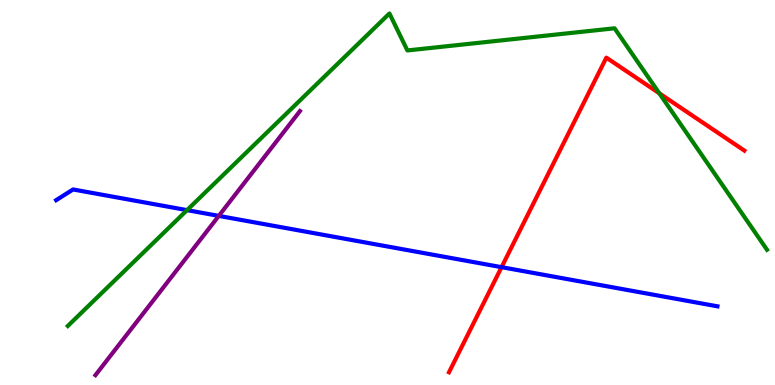[{'lines': ['blue', 'red'], 'intersections': [{'x': 6.47, 'y': 3.06}]}, {'lines': ['green', 'red'], 'intersections': [{'x': 8.51, 'y': 7.58}]}, {'lines': ['purple', 'red'], 'intersections': []}, {'lines': ['blue', 'green'], 'intersections': [{'x': 2.41, 'y': 4.54}]}, {'lines': ['blue', 'purple'], 'intersections': [{'x': 2.82, 'y': 4.39}]}, {'lines': ['green', 'purple'], 'intersections': []}]